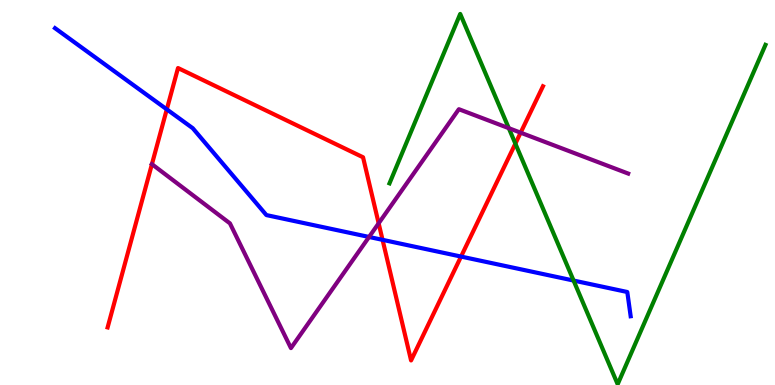[{'lines': ['blue', 'red'], 'intersections': [{'x': 2.15, 'y': 7.16}, {'x': 4.94, 'y': 3.77}, {'x': 5.95, 'y': 3.34}]}, {'lines': ['green', 'red'], 'intersections': [{'x': 6.65, 'y': 6.27}]}, {'lines': ['purple', 'red'], 'intersections': [{'x': 1.96, 'y': 5.74}, {'x': 4.89, 'y': 4.2}, {'x': 6.72, 'y': 6.55}]}, {'lines': ['blue', 'green'], 'intersections': [{'x': 7.4, 'y': 2.71}]}, {'lines': ['blue', 'purple'], 'intersections': [{'x': 4.76, 'y': 3.85}]}, {'lines': ['green', 'purple'], 'intersections': [{'x': 6.57, 'y': 6.67}]}]